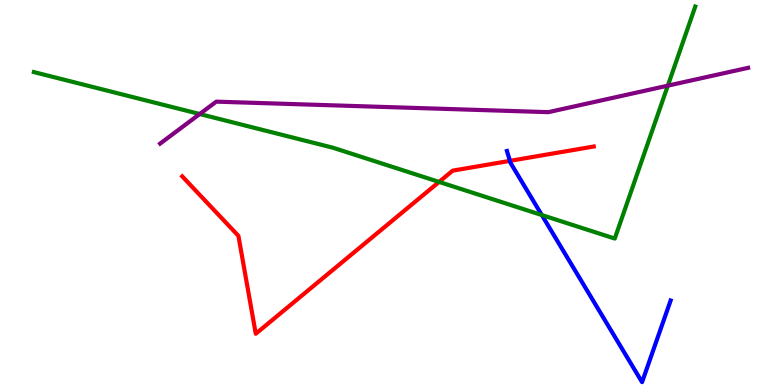[{'lines': ['blue', 'red'], 'intersections': [{'x': 6.58, 'y': 5.82}]}, {'lines': ['green', 'red'], 'intersections': [{'x': 5.67, 'y': 5.27}]}, {'lines': ['purple', 'red'], 'intersections': []}, {'lines': ['blue', 'green'], 'intersections': [{'x': 6.99, 'y': 4.41}]}, {'lines': ['blue', 'purple'], 'intersections': []}, {'lines': ['green', 'purple'], 'intersections': [{'x': 2.58, 'y': 7.04}, {'x': 8.62, 'y': 7.78}]}]